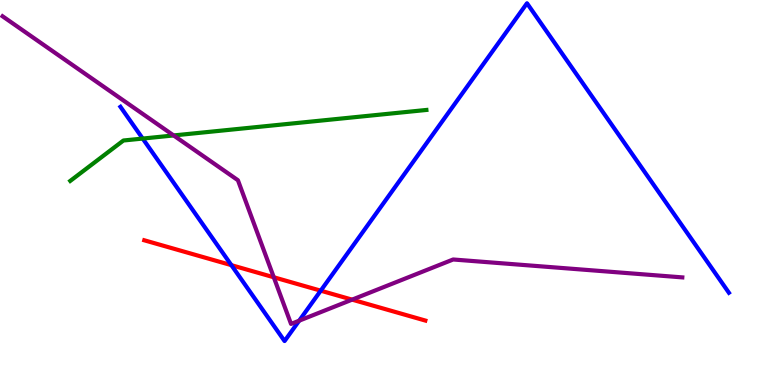[{'lines': ['blue', 'red'], 'intersections': [{'x': 2.99, 'y': 3.11}, {'x': 4.14, 'y': 2.45}]}, {'lines': ['green', 'red'], 'intersections': []}, {'lines': ['purple', 'red'], 'intersections': [{'x': 3.53, 'y': 2.8}, {'x': 4.54, 'y': 2.22}]}, {'lines': ['blue', 'green'], 'intersections': [{'x': 1.84, 'y': 6.4}]}, {'lines': ['blue', 'purple'], 'intersections': [{'x': 3.86, 'y': 1.67}]}, {'lines': ['green', 'purple'], 'intersections': [{'x': 2.24, 'y': 6.48}]}]